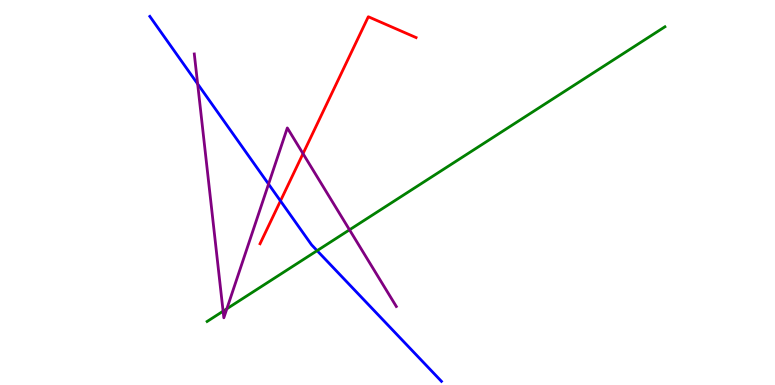[{'lines': ['blue', 'red'], 'intersections': [{'x': 3.62, 'y': 4.78}]}, {'lines': ['green', 'red'], 'intersections': []}, {'lines': ['purple', 'red'], 'intersections': [{'x': 3.91, 'y': 6.01}]}, {'lines': ['blue', 'green'], 'intersections': [{'x': 4.09, 'y': 3.49}]}, {'lines': ['blue', 'purple'], 'intersections': [{'x': 2.55, 'y': 7.82}, {'x': 3.47, 'y': 5.22}]}, {'lines': ['green', 'purple'], 'intersections': [{'x': 2.88, 'y': 1.92}, {'x': 2.93, 'y': 1.98}, {'x': 4.51, 'y': 4.03}]}]